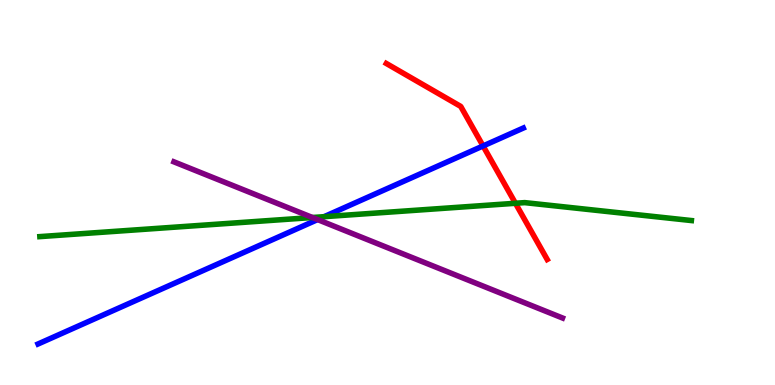[{'lines': ['blue', 'red'], 'intersections': [{'x': 6.23, 'y': 6.21}]}, {'lines': ['green', 'red'], 'intersections': [{'x': 6.65, 'y': 4.72}]}, {'lines': ['purple', 'red'], 'intersections': []}, {'lines': ['blue', 'green'], 'intersections': [{'x': 4.18, 'y': 4.37}]}, {'lines': ['blue', 'purple'], 'intersections': [{'x': 4.1, 'y': 4.3}]}, {'lines': ['green', 'purple'], 'intersections': [{'x': 4.03, 'y': 4.35}]}]